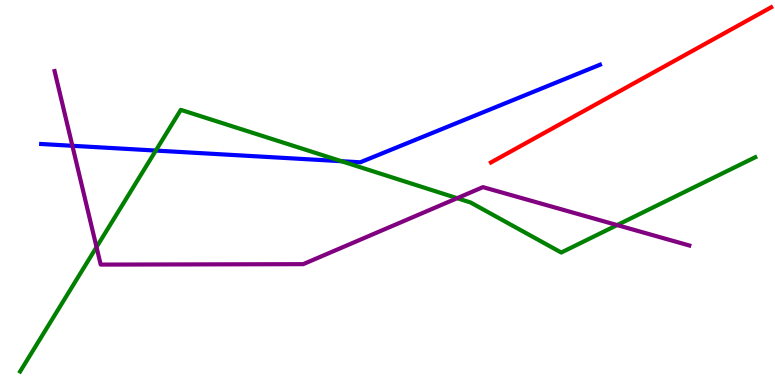[{'lines': ['blue', 'red'], 'intersections': []}, {'lines': ['green', 'red'], 'intersections': []}, {'lines': ['purple', 'red'], 'intersections': []}, {'lines': ['blue', 'green'], 'intersections': [{'x': 2.01, 'y': 6.09}, {'x': 4.41, 'y': 5.81}]}, {'lines': ['blue', 'purple'], 'intersections': [{'x': 0.934, 'y': 6.21}]}, {'lines': ['green', 'purple'], 'intersections': [{'x': 1.25, 'y': 3.58}, {'x': 5.9, 'y': 4.85}, {'x': 7.96, 'y': 4.15}]}]